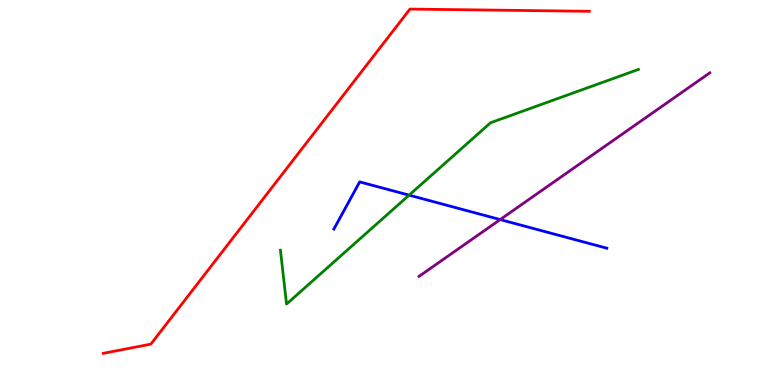[{'lines': ['blue', 'red'], 'intersections': []}, {'lines': ['green', 'red'], 'intersections': []}, {'lines': ['purple', 'red'], 'intersections': []}, {'lines': ['blue', 'green'], 'intersections': [{'x': 5.28, 'y': 4.93}]}, {'lines': ['blue', 'purple'], 'intersections': [{'x': 6.45, 'y': 4.3}]}, {'lines': ['green', 'purple'], 'intersections': []}]